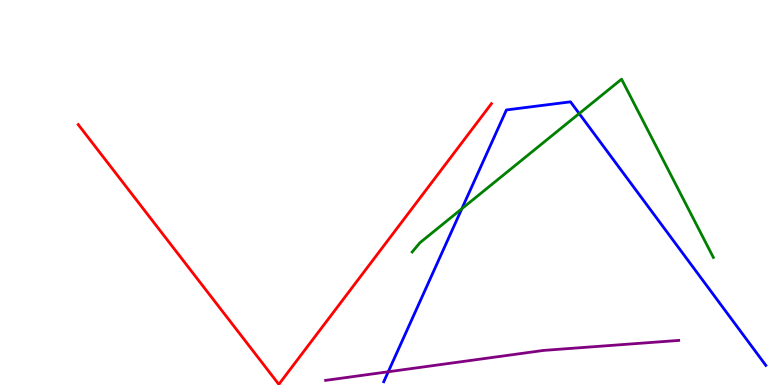[{'lines': ['blue', 'red'], 'intersections': []}, {'lines': ['green', 'red'], 'intersections': []}, {'lines': ['purple', 'red'], 'intersections': []}, {'lines': ['blue', 'green'], 'intersections': [{'x': 5.96, 'y': 4.58}, {'x': 7.47, 'y': 7.05}]}, {'lines': ['blue', 'purple'], 'intersections': [{'x': 5.01, 'y': 0.344}]}, {'lines': ['green', 'purple'], 'intersections': []}]